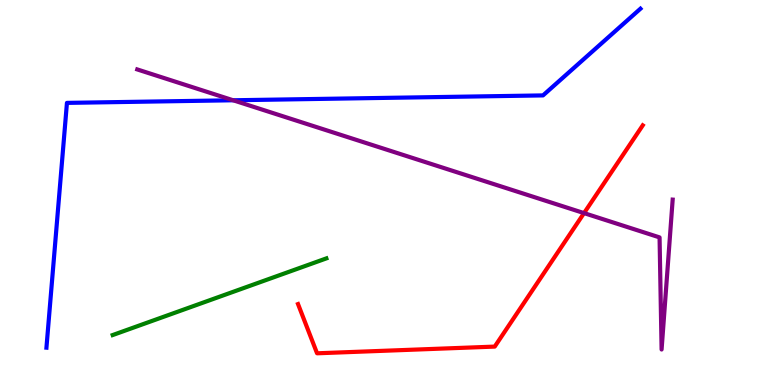[{'lines': ['blue', 'red'], 'intersections': []}, {'lines': ['green', 'red'], 'intersections': []}, {'lines': ['purple', 'red'], 'intersections': [{'x': 7.54, 'y': 4.46}]}, {'lines': ['blue', 'green'], 'intersections': []}, {'lines': ['blue', 'purple'], 'intersections': [{'x': 3.01, 'y': 7.4}]}, {'lines': ['green', 'purple'], 'intersections': []}]